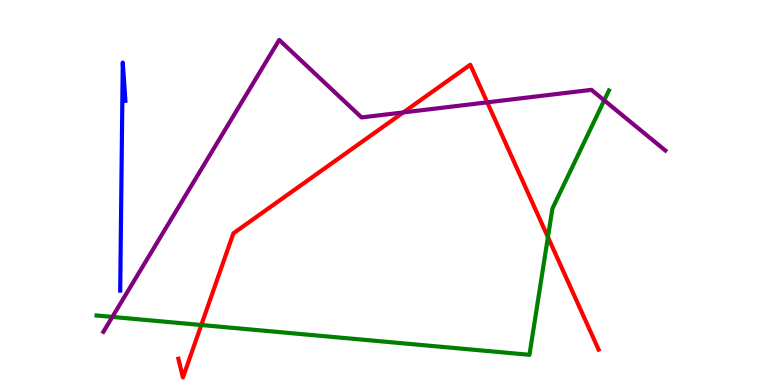[{'lines': ['blue', 'red'], 'intersections': []}, {'lines': ['green', 'red'], 'intersections': [{'x': 2.6, 'y': 1.56}, {'x': 7.07, 'y': 3.84}]}, {'lines': ['purple', 'red'], 'intersections': [{'x': 5.2, 'y': 7.08}, {'x': 6.29, 'y': 7.34}]}, {'lines': ['blue', 'green'], 'intersections': []}, {'lines': ['blue', 'purple'], 'intersections': []}, {'lines': ['green', 'purple'], 'intersections': [{'x': 1.45, 'y': 1.77}, {'x': 7.8, 'y': 7.39}]}]